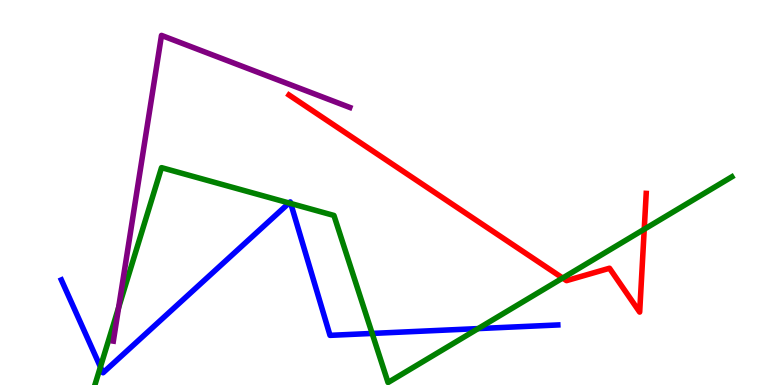[{'lines': ['blue', 'red'], 'intersections': []}, {'lines': ['green', 'red'], 'intersections': [{'x': 7.26, 'y': 2.78}, {'x': 8.31, 'y': 4.05}]}, {'lines': ['purple', 'red'], 'intersections': []}, {'lines': ['blue', 'green'], 'intersections': [{'x': 1.3, 'y': 0.469}, {'x': 3.73, 'y': 4.73}, {'x': 3.75, 'y': 4.72}, {'x': 4.8, 'y': 1.34}, {'x': 6.17, 'y': 1.47}]}, {'lines': ['blue', 'purple'], 'intersections': []}, {'lines': ['green', 'purple'], 'intersections': [{'x': 1.53, 'y': 2.01}]}]